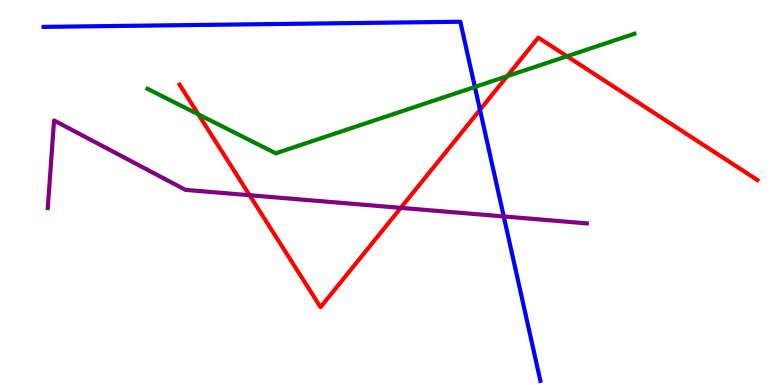[{'lines': ['blue', 'red'], 'intersections': [{'x': 6.19, 'y': 7.15}]}, {'lines': ['green', 'red'], 'intersections': [{'x': 2.56, 'y': 7.03}, {'x': 6.54, 'y': 8.02}, {'x': 7.32, 'y': 8.54}]}, {'lines': ['purple', 'red'], 'intersections': [{'x': 3.22, 'y': 4.93}, {'x': 5.17, 'y': 4.6}]}, {'lines': ['blue', 'green'], 'intersections': [{'x': 6.13, 'y': 7.74}]}, {'lines': ['blue', 'purple'], 'intersections': [{'x': 6.5, 'y': 4.38}]}, {'lines': ['green', 'purple'], 'intersections': []}]